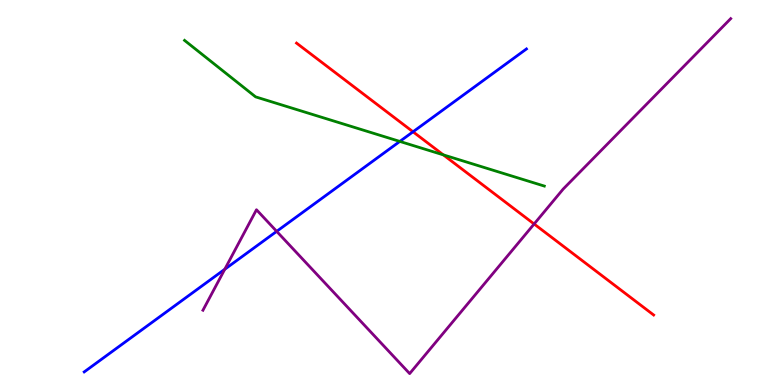[{'lines': ['blue', 'red'], 'intersections': [{'x': 5.33, 'y': 6.58}]}, {'lines': ['green', 'red'], 'intersections': [{'x': 5.72, 'y': 5.98}]}, {'lines': ['purple', 'red'], 'intersections': [{'x': 6.89, 'y': 4.18}]}, {'lines': ['blue', 'green'], 'intersections': [{'x': 5.16, 'y': 6.33}]}, {'lines': ['blue', 'purple'], 'intersections': [{'x': 2.9, 'y': 3.01}, {'x': 3.57, 'y': 3.99}]}, {'lines': ['green', 'purple'], 'intersections': []}]